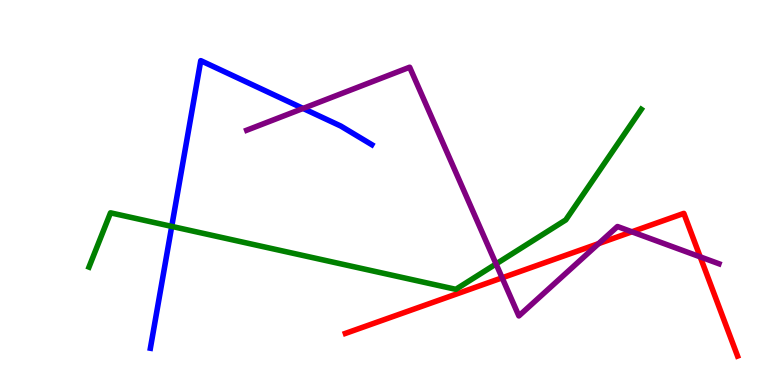[{'lines': ['blue', 'red'], 'intersections': []}, {'lines': ['green', 'red'], 'intersections': []}, {'lines': ['purple', 'red'], 'intersections': [{'x': 6.48, 'y': 2.78}, {'x': 7.72, 'y': 3.67}, {'x': 8.15, 'y': 3.98}, {'x': 9.03, 'y': 3.33}]}, {'lines': ['blue', 'green'], 'intersections': [{'x': 2.22, 'y': 4.12}]}, {'lines': ['blue', 'purple'], 'intersections': [{'x': 3.91, 'y': 7.18}]}, {'lines': ['green', 'purple'], 'intersections': [{'x': 6.4, 'y': 3.14}]}]